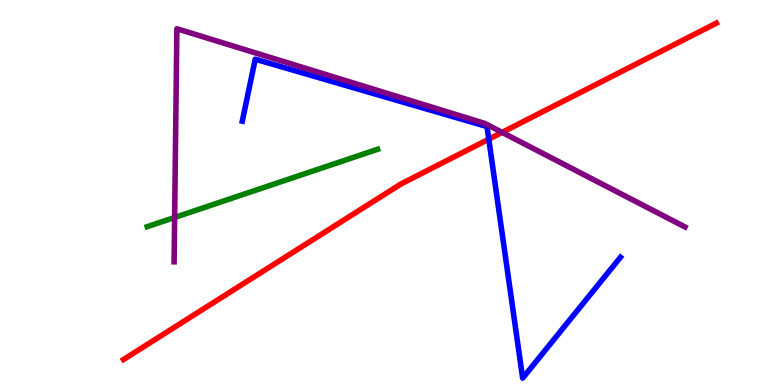[{'lines': ['blue', 'red'], 'intersections': [{'x': 6.31, 'y': 6.38}]}, {'lines': ['green', 'red'], 'intersections': []}, {'lines': ['purple', 'red'], 'intersections': [{'x': 6.48, 'y': 6.56}]}, {'lines': ['blue', 'green'], 'intersections': []}, {'lines': ['blue', 'purple'], 'intersections': []}, {'lines': ['green', 'purple'], 'intersections': [{'x': 2.25, 'y': 4.35}]}]